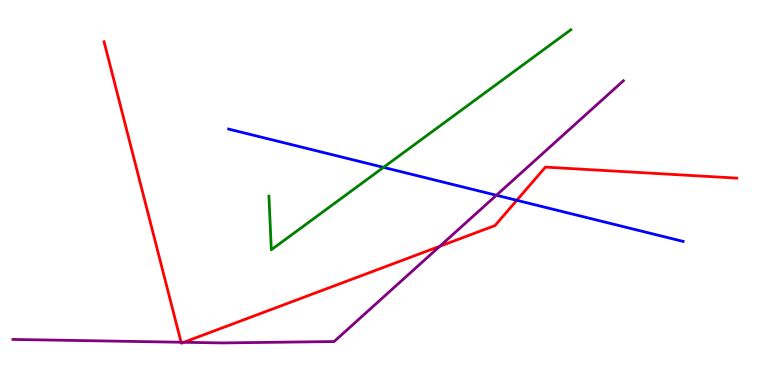[{'lines': ['blue', 'red'], 'intersections': [{'x': 6.67, 'y': 4.8}]}, {'lines': ['green', 'red'], 'intersections': []}, {'lines': ['purple', 'red'], 'intersections': [{'x': 2.34, 'y': 1.11}, {'x': 2.37, 'y': 1.11}, {'x': 5.67, 'y': 3.6}]}, {'lines': ['blue', 'green'], 'intersections': [{'x': 4.95, 'y': 5.65}]}, {'lines': ['blue', 'purple'], 'intersections': [{'x': 6.41, 'y': 4.93}]}, {'lines': ['green', 'purple'], 'intersections': []}]